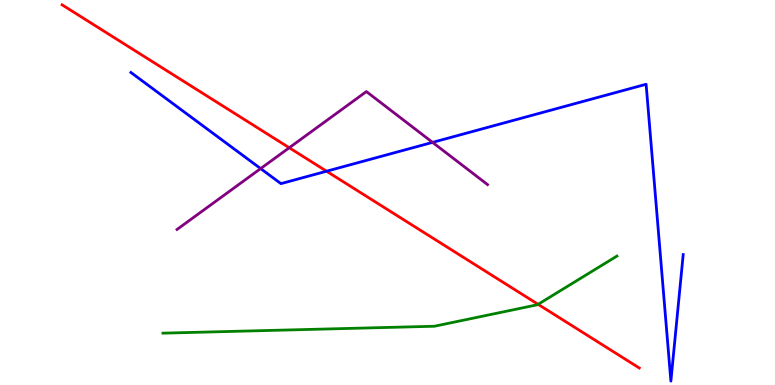[{'lines': ['blue', 'red'], 'intersections': [{'x': 4.21, 'y': 5.55}]}, {'lines': ['green', 'red'], 'intersections': [{'x': 6.94, 'y': 2.1}]}, {'lines': ['purple', 'red'], 'intersections': [{'x': 3.73, 'y': 6.16}]}, {'lines': ['blue', 'green'], 'intersections': []}, {'lines': ['blue', 'purple'], 'intersections': [{'x': 3.36, 'y': 5.62}, {'x': 5.58, 'y': 6.3}]}, {'lines': ['green', 'purple'], 'intersections': []}]